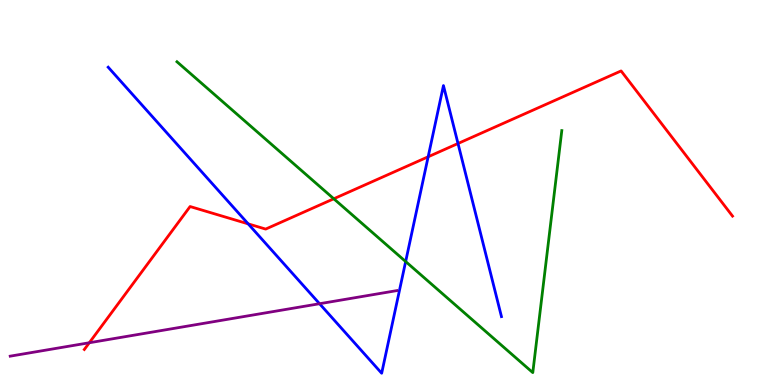[{'lines': ['blue', 'red'], 'intersections': [{'x': 3.2, 'y': 4.19}, {'x': 5.52, 'y': 5.93}, {'x': 5.91, 'y': 6.27}]}, {'lines': ['green', 'red'], 'intersections': [{'x': 4.31, 'y': 4.84}]}, {'lines': ['purple', 'red'], 'intersections': [{'x': 1.15, 'y': 1.1}]}, {'lines': ['blue', 'green'], 'intersections': [{'x': 5.23, 'y': 3.21}]}, {'lines': ['blue', 'purple'], 'intersections': [{'x': 4.12, 'y': 2.11}]}, {'lines': ['green', 'purple'], 'intersections': []}]